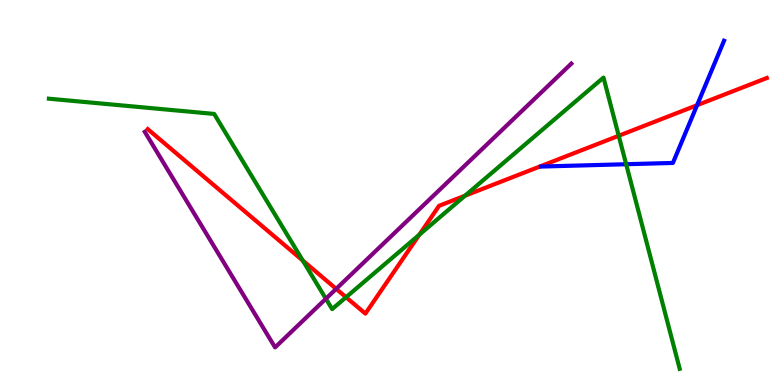[{'lines': ['blue', 'red'], 'intersections': [{'x': 8.99, 'y': 7.27}]}, {'lines': ['green', 'red'], 'intersections': [{'x': 3.91, 'y': 3.23}, {'x': 4.47, 'y': 2.28}, {'x': 5.41, 'y': 3.9}, {'x': 6.0, 'y': 4.92}, {'x': 7.98, 'y': 6.47}]}, {'lines': ['purple', 'red'], 'intersections': [{'x': 4.34, 'y': 2.5}]}, {'lines': ['blue', 'green'], 'intersections': [{'x': 8.08, 'y': 5.73}]}, {'lines': ['blue', 'purple'], 'intersections': []}, {'lines': ['green', 'purple'], 'intersections': [{'x': 4.2, 'y': 2.24}]}]